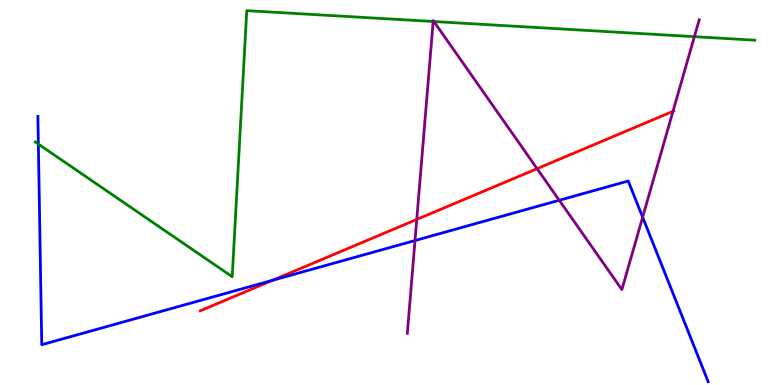[{'lines': ['blue', 'red'], 'intersections': [{'x': 3.52, 'y': 2.72}]}, {'lines': ['green', 'red'], 'intersections': []}, {'lines': ['purple', 'red'], 'intersections': [{'x': 5.38, 'y': 4.3}, {'x': 6.93, 'y': 5.62}, {'x': 8.68, 'y': 7.11}]}, {'lines': ['blue', 'green'], 'intersections': [{'x': 0.495, 'y': 6.26}]}, {'lines': ['blue', 'purple'], 'intersections': [{'x': 5.36, 'y': 3.75}, {'x': 7.22, 'y': 4.8}, {'x': 8.29, 'y': 4.36}]}, {'lines': ['green', 'purple'], 'intersections': [{'x': 5.59, 'y': 9.44}, {'x': 5.6, 'y': 9.44}, {'x': 8.96, 'y': 9.05}]}]